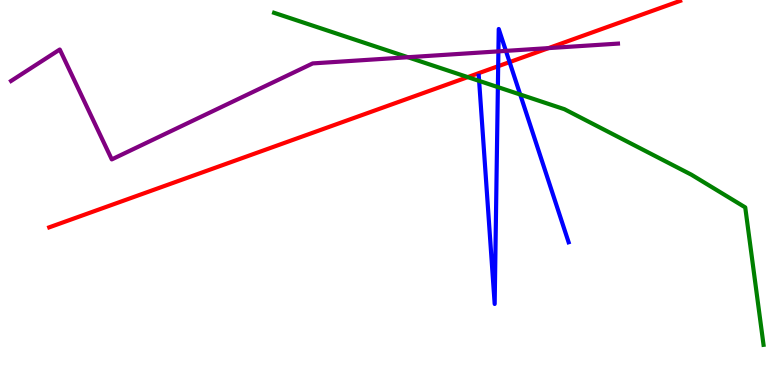[{'lines': ['blue', 'red'], 'intersections': [{'x': 6.43, 'y': 8.28}, {'x': 6.58, 'y': 8.39}]}, {'lines': ['green', 'red'], 'intersections': [{'x': 6.04, 'y': 8.0}]}, {'lines': ['purple', 'red'], 'intersections': [{'x': 7.08, 'y': 8.75}]}, {'lines': ['blue', 'green'], 'intersections': [{'x': 6.18, 'y': 7.9}, {'x': 6.42, 'y': 7.74}, {'x': 6.71, 'y': 7.54}]}, {'lines': ['blue', 'purple'], 'intersections': [{'x': 6.43, 'y': 8.67}, {'x': 6.53, 'y': 8.68}]}, {'lines': ['green', 'purple'], 'intersections': [{'x': 5.26, 'y': 8.51}]}]